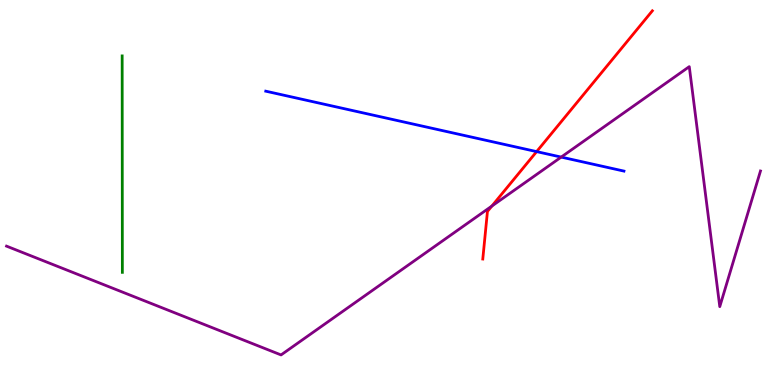[{'lines': ['blue', 'red'], 'intersections': [{'x': 6.92, 'y': 6.06}]}, {'lines': ['green', 'red'], 'intersections': []}, {'lines': ['purple', 'red'], 'intersections': [{'x': 6.35, 'y': 4.65}]}, {'lines': ['blue', 'green'], 'intersections': []}, {'lines': ['blue', 'purple'], 'intersections': [{'x': 7.24, 'y': 5.92}]}, {'lines': ['green', 'purple'], 'intersections': []}]